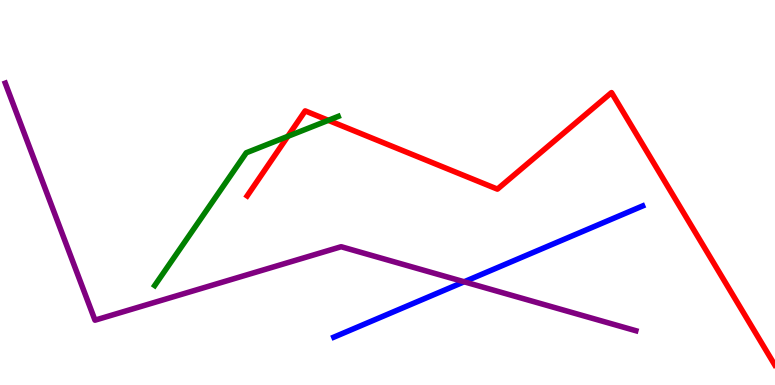[{'lines': ['blue', 'red'], 'intersections': []}, {'lines': ['green', 'red'], 'intersections': [{'x': 3.71, 'y': 6.46}, {'x': 4.24, 'y': 6.87}]}, {'lines': ['purple', 'red'], 'intersections': []}, {'lines': ['blue', 'green'], 'intersections': []}, {'lines': ['blue', 'purple'], 'intersections': [{'x': 5.99, 'y': 2.68}]}, {'lines': ['green', 'purple'], 'intersections': []}]